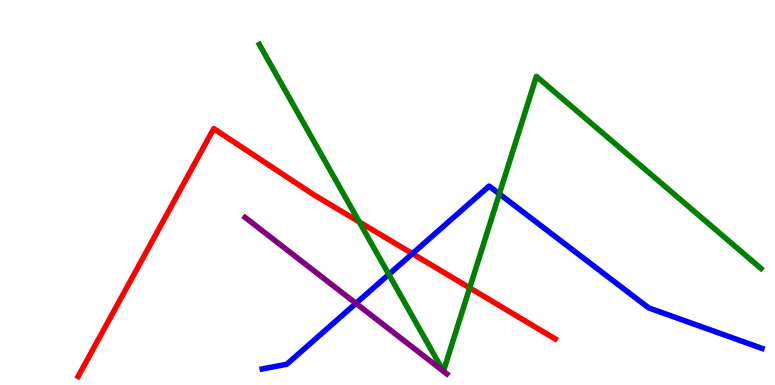[{'lines': ['blue', 'red'], 'intersections': [{'x': 5.32, 'y': 3.41}]}, {'lines': ['green', 'red'], 'intersections': [{'x': 4.64, 'y': 4.24}, {'x': 6.06, 'y': 2.52}]}, {'lines': ['purple', 'red'], 'intersections': []}, {'lines': ['blue', 'green'], 'intersections': [{'x': 5.02, 'y': 2.87}, {'x': 6.44, 'y': 4.96}]}, {'lines': ['blue', 'purple'], 'intersections': [{'x': 4.59, 'y': 2.12}]}, {'lines': ['green', 'purple'], 'intersections': [{'x': 5.72, 'y': 0.362}, {'x': 5.72, 'y': 0.358}]}]